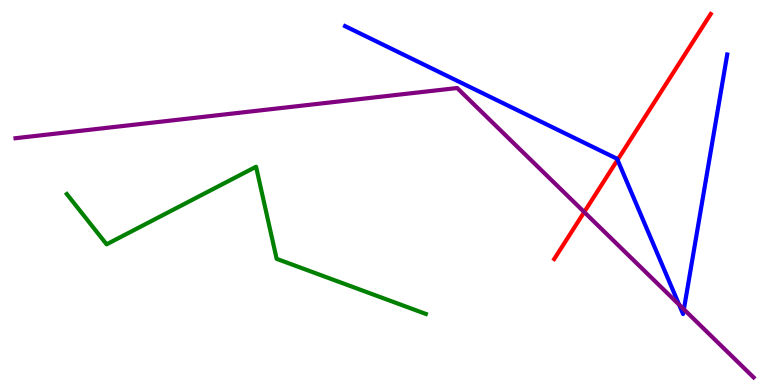[{'lines': ['blue', 'red'], 'intersections': [{'x': 7.97, 'y': 5.85}]}, {'lines': ['green', 'red'], 'intersections': []}, {'lines': ['purple', 'red'], 'intersections': [{'x': 7.54, 'y': 4.49}]}, {'lines': ['blue', 'green'], 'intersections': []}, {'lines': ['blue', 'purple'], 'intersections': [{'x': 8.76, 'y': 2.09}, {'x': 8.82, 'y': 1.97}]}, {'lines': ['green', 'purple'], 'intersections': []}]